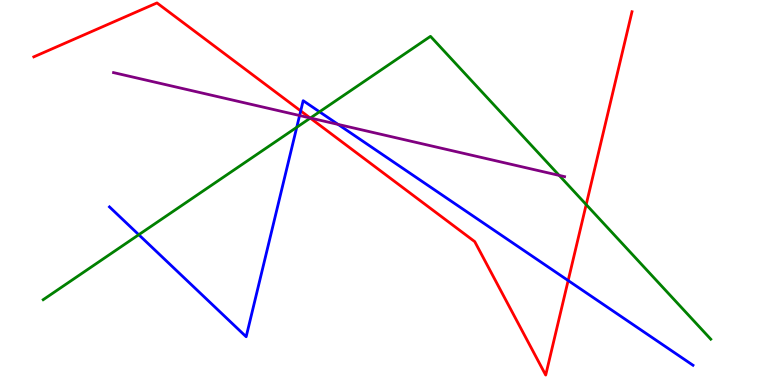[{'lines': ['blue', 'red'], 'intersections': [{'x': 3.88, 'y': 7.12}, {'x': 7.33, 'y': 2.71}]}, {'lines': ['green', 'red'], 'intersections': [{'x': 4.0, 'y': 6.93}, {'x': 7.56, 'y': 4.69}]}, {'lines': ['purple', 'red'], 'intersections': [{'x': 4.0, 'y': 6.94}]}, {'lines': ['blue', 'green'], 'intersections': [{'x': 1.79, 'y': 3.9}, {'x': 3.83, 'y': 6.69}, {'x': 4.12, 'y': 7.1}]}, {'lines': ['blue', 'purple'], 'intersections': [{'x': 3.87, 'y': 7.0}, {'x': 4.36, 'y': 6.77}]}, {'lines': ['green', 'purple'], 'intersections': [{'x': 4.01, 'y': 6.93}, {'x': 7.22, 'y': 5.44}]}]